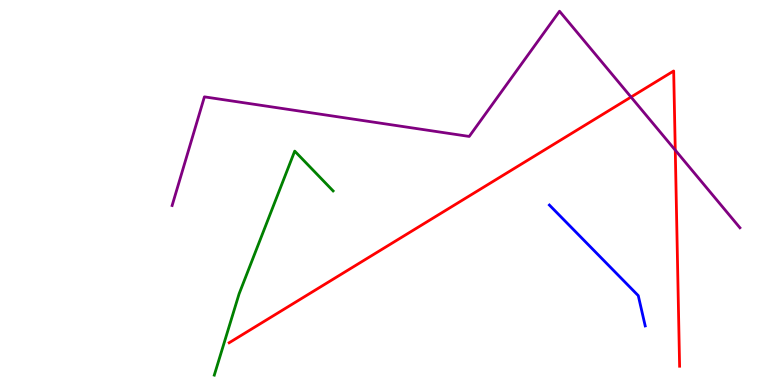[{'lines': ['blue', 'red'], 'intersections': []}, {'lines': ['green', 'red'], 'intersections': []}, {'lines': ['purple', 'red'], 'intersections': [{'x': 8.14, 'y': 7.48}, {'x': 8.71, 'y': 6.1}]}, {'lines': ['blue', 'green'], 'intersections': []}, {'lines': ['blue', 'purple'], 'intersections': []}, {'lines': ['green', 'purple'], 'intersections': []}]